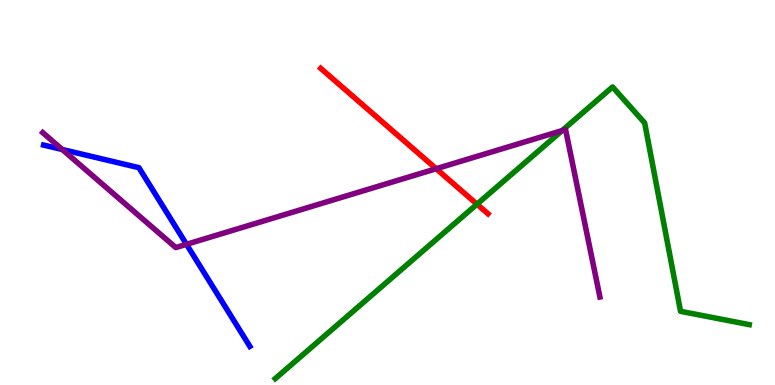[{'lines': ['blue', 'red'], 'intersections': []}, {'lines': ['green', 'red'], 'intersections': [{'x': 6.15, 'y': 4.7}]}, {'lines': ['purple', 'red'], 'intersections': [{'x': 5.63, 'y': 5.62}]}, {'lines': ['blue', 'green'], 'intersections': []}, {'lines': ['blue', 'purple'], 'intersections': [{'x': 0.803, 'y': 6.12}, {'x': 2.41, 'y': 3.65}]}, {'lines': ['green', 'purple'], 'intersections': [{'x': 7.25, 'y': 6.61}]}]